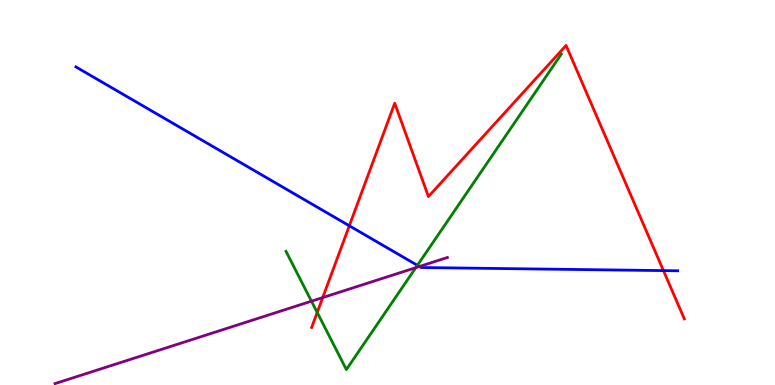[{'lines': ['blue', 'red'], 'intersections': [{'x': 4.51, 'y': 4.14}, {'x': 8.56, 'y': 2.97}]}, {'lines': ['green', 'red'], 'intersections': [{'x': 4.09, 'y': 1.88}]}, {'lines': ['purple', 'red'], 'intersections': [{'x': 4.16, 'y': 2.27}]}, {'lines': ['blue', 'green'], 'intersections': [{'x': 5.39, 'y': 3.11}]}, {'lines': ['blue', 'purple'], 'intersections': [{'x': 5.41, 'y': 3.08}]}, {'lines': ['green', 'purple'], 'intersections': [{'x': 4.02, 'y': 2.18}, {'x': 5.37, 'y': 3.05}]}]